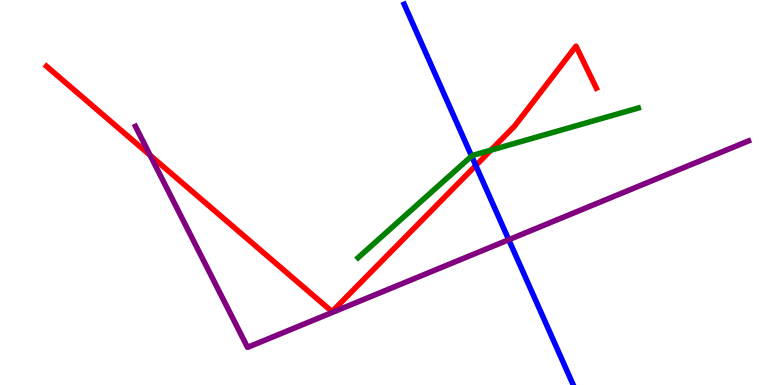[{'lines': ['blue', 'red'], 'intersections': [{'x': 6.14, 'y': 5.7}]}, {'lines': ['green', 'red'], 'intersections': [{'x': 6.33, 'y': 6.1}]}, {'lines': ['purple', 'red'], 'intersections': [{'x': 1.94, 'y': 5.97}]}, {'lines': ['blue', 'green'], 'intersections': [{'x': 6.09, 'y': 5.95}]}, {'lines': ['blue', 'purple'], 'intersections': [{'x': 6.56, 'y': 3.77}]}, {'lines': ['green', 'purple'], 'intersections': []}]